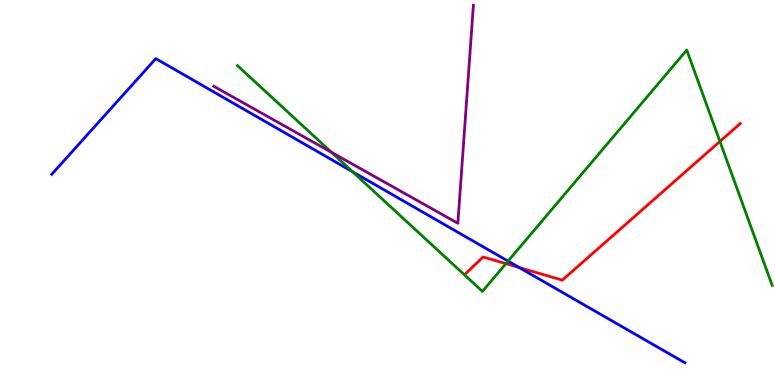[{'lines': ['blue', 'red'], 'intersections': [{'x': 6.7, 'y': 3.05}]}, {'lines': ['green', 'red'], 'intersections': [{'x': 6.53, 'y': 3.15}, {'x': 9.29, 'y': 6.33}]}, {'lines': ['purple', 'red'], 'intersections': []}, {'lines': ['blue', 'green'], 'intersections': [{'x': 4.55, 'y': 5.54}, {'x': 6.56, 'y': 3.22}]}, {'lines': ['blue', 'purple'], 'intersections': []}, {'lines': ['green', 'purple'], 'intersections': [{'x': 4.28, 'y': 6.04}]}]